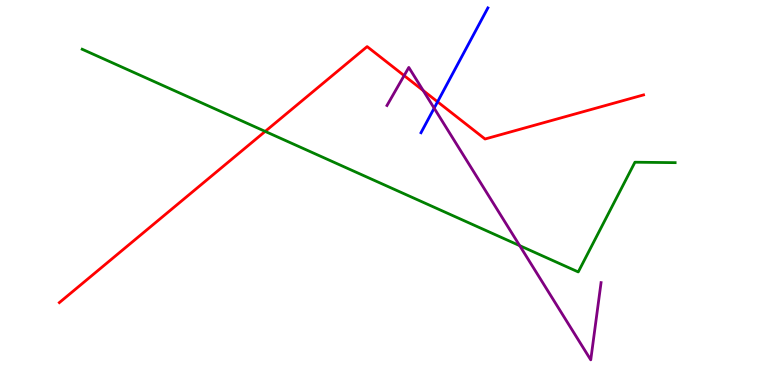[{'lines': ['blue', 'red'], 'intersections': [{'x': 5.65, 'y': 7.36}]}, {'lines': ['green', 'red'], 'intersections': [{'x': 3.42, 'y': 6.59}]}, {'lines': ['purple', 'red'], 'intersections': [{'x': 5.21, 'y': 8.04}, {'x': 5.46, 'y': 7.65}]}, {'lines': ['blue', 'green'], 'intersections': []}, {'lines': ['blue', 'purple'], 'intersections': [{'x': 5.6, 'y': 7.19}]}, {'lines': ['green', 'purple'], 'intersections': [{'x': 6.71, 'y': 3.62}]}]